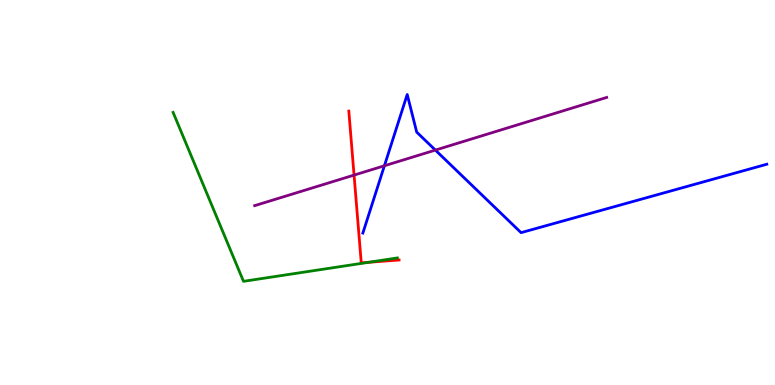[{'lines': ['blue', 'red'], 'intersections': []}, {'lines': ['green', 'red'], 'intersections': [{'x': 4.76, 'y': 3.19}]}, {'lines': ['purple', 'red'], 'intersections': [{'x': 4.57, 'y': 5.45}]}, {'lines': ['blue', 'green'], 'intersections': []}, {'lines': ['blue', 'purple'], 'intersections': [{'x': 4.96, 'y': 5.69}, {'x': 5.62, 'y': 6.1}]}, {'lines': ['green', 'purple'], 'intersections': []}]